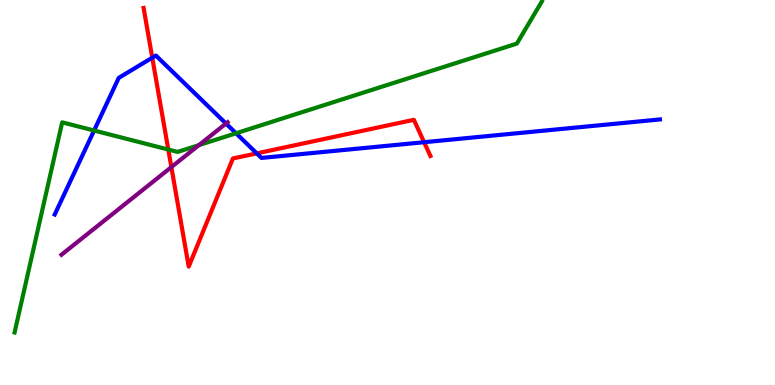[{'lines': ['blue', 'red'], 'intersections': [{'x': 1.96, 'y': 8.5}, {'x': 3.31, 'y': 6.02}, {'x': 5.47, 'y': 6.31}]}, {'lines': ['green', 'red'], 'intersections': [{'x': 2.17, 'y': 6.12}]}, {'lines': ['purple', 'red'], 'intersections': [{'x': 2.21, 'y': 5.66}]}, {'lines': ['blue', 'green'], 'intersections': [{'x': 1.21, 'y': 6.61}, {'x': 3.05, 'y': 6.54}]}, {'lines': ['blue', 'purple'], 'intersections': [{'x': 2.92, 'y': 6.79}]}, {'lines': ['green', 'purple'], 'intersections': [{'x': 2.57, 'y': 6.23}]}]